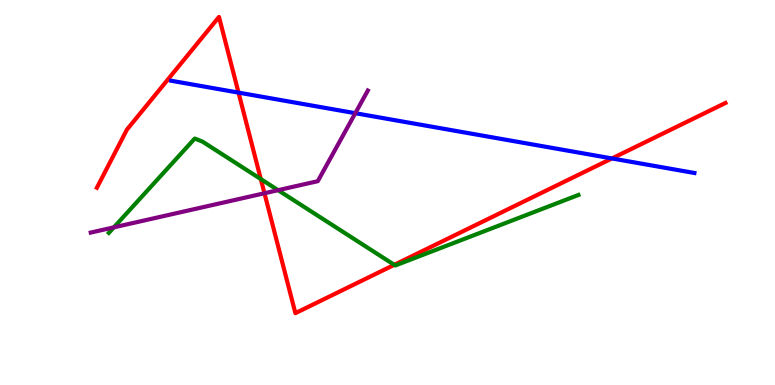[{'lines': ['blue', 'red'], 'intersections': [{'x': 3.08, 'y': 7.59}, {'x': 7.9, 'y': 5.88}]}, {'lines': ['green', 'red'], 'intersections': [{'x': 3.37, 'y': 5.35}, {'x': 5.09, 'y': 3.12}]}, {'lines': ['purple', 'red'], 'intersections': [{'x': 3.41, 'y': 4.98}]}, {'lines': ['blue', 'green'], 'intersections': []}, {'lines': ['blue', 'purple'], 'intersections': [{'x': 4.58, 'y': 7.06}]}, {'lines': ['green', 'purple'], 'intersections': [{'x': 1.47, 'y': 4.09}, {'x': 3.59, 'y': 5.06}]}]